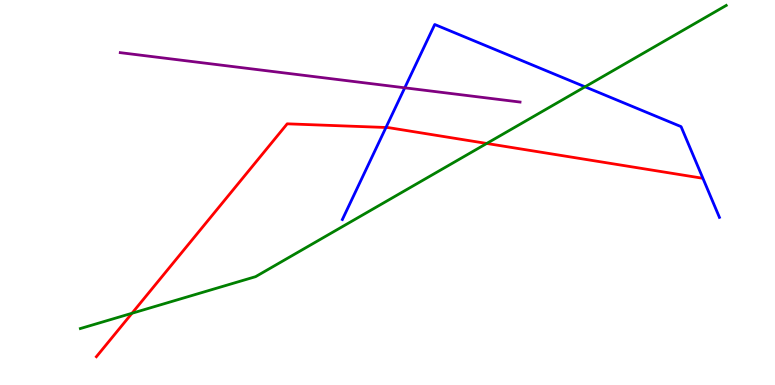[{'lines': ['blue', 'red'], 'intersections': [{'x': 4.98, 'y': 6.69}]}, {'lines': ['green', 'red'], 'intersections': [{'x': 1.7, 'y': 1.86}, {'x': 6.28, 'y': 6.27}]}, {'lines': ['purple', 'red'], 'intersections': []}, {'lines': ['blue', 'green'], 'intersections': [{'x': 7.55, 'y': 7.75}]}, {'lines': ['blue', 'purple'], 'intersections': [{'x': 5.22, 'y': 7.72}]}, {'lines': ['green', 'purple'], 'intersections': []}]